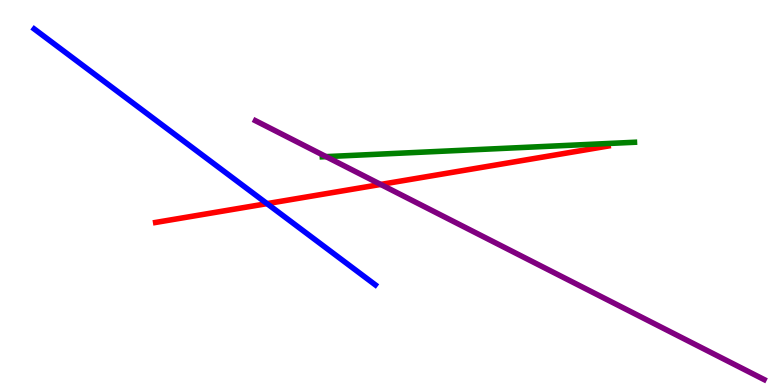[{'lines': ['blue', 'red'], 'intersections': [{'x': 3.45, 'y': 4.71}]}, {'lines': ['green', 'red'], 'intersections': []}, {'lines': ['purple', 'red'], 'intersections': [{'x': 4.91, 'y': 5.21}]}, {'lines': ['blue', 'green'], 'intersections': []}, {'lines': ['blue', 'purple'], 'intersections': []}, {'lines': ['green', 'purple'], 'intersections': [{'x': 4.21, 'y': 5.93}]}]